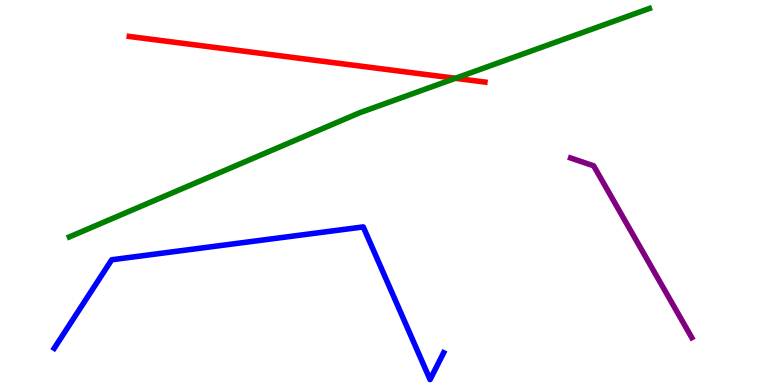[{'lines': ['blue', 'red'], 'intersections': []}, {'lines': ['green', 'red'], 'intersections': [{'x': 5.88, 'y': 7.97}]}, {'lines': ['purple', 'red'], 'intersections': []}, {'lines': ['blue', 'green'], 'intersections': []}, {'lines': ['blue', 'purple'], 'intersections': []}, {'lines': ['green', 'purple'], 'intersections': []}]